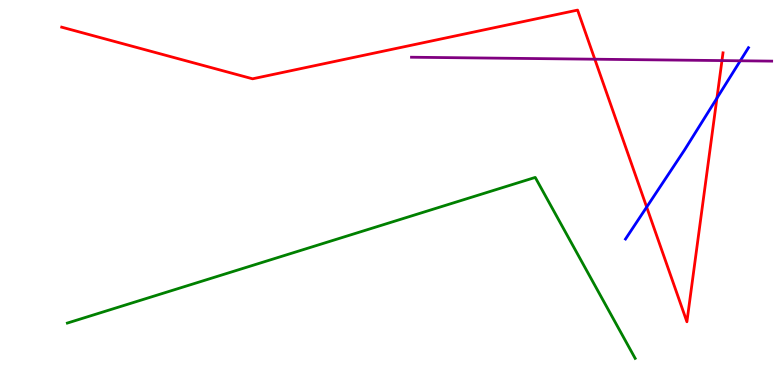[{'lines': ['blue', 'red'], 'intersections': [{'x': 8.34, 'y': 4.62}, {'x': 9.25, 'y': 7.45}]}, {'lines': ['green', 'red'], 'intersections': []}, {'lines': ['purple', 'red'], 'intersections': [{'x': 7.67, 'y': 8.46}, {'x': 9.32, 'y': 8.43}]}, {'lines': ['blue', 'green'], 'intersections': []}, {'lines': ['blue', 'purple'], 'intersections': [{'x': 9.55, 'y': 8.42}]}, {'lines': ['green', 'purple'], 'intersections': []}]